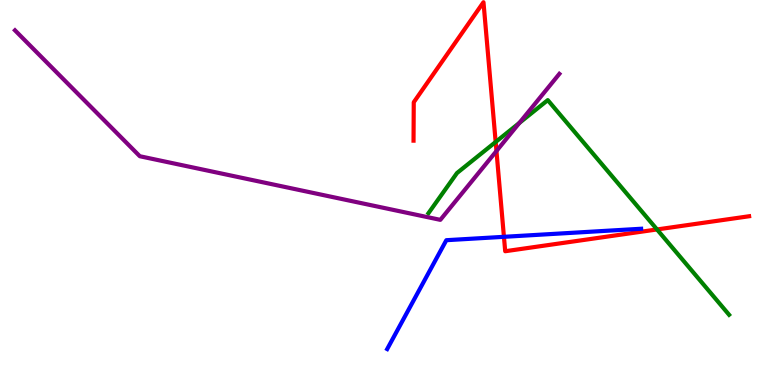[{'lines': ['blue', 'red'], 'intersections': [{'x': 6.5, 'y': 3.85}]}, {'lines': ['green', 'red'], 'intersections': [{'x': 6.4, 'y': 6.31}, {'x': 8.48, 'y': 4.04}]}, {'lines': ['purple', 'red'], 'intersections': [{'x': 6.41, 'y': 6.08}]}, {'lines': ['blue', 'green'], 'intersections': []}, {'lines': ['blue', 'purple'], 'intersections': []}, {'lines': ['green', 'purple'], 'intersections': [{'x': 6.7, 'y': 6.81}]}]